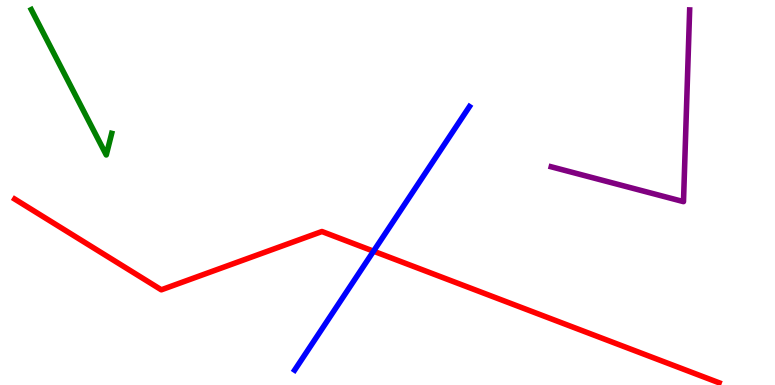[{'lines': ['blue', 'red'], 'intersections': [{'x': 4.82, 'y': 3.48}]}, {'lines': ['green', 'red'], 'intersections': []}, {'lines': ['purple', 'red'], 'intersections': []}, {'lines': ['blue', 'green'], 'intersections': []}, {'lines': ['blue', 'purple'], 'intersections': []}, {'lines': ['green', 'purple'], 'intersections': []}]